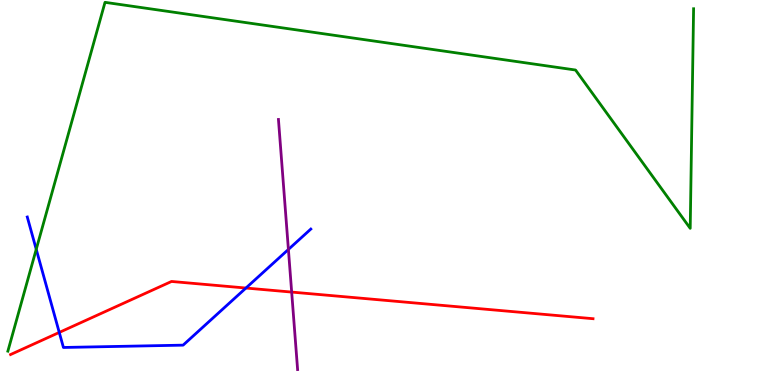[{'lines': ['blue', 'red'], 'intersections': [{'x': 0.765, 'y': 1.37}, {'x': 3.17, 'y': 2.52}]}, {'lines': ['green', 'red'], 'intersections': []}, {'lines': ['purple', 'red'], 'intersections': [{'x': 3.76, 'y': 2.41}]}, {'lines': ['blue', 'green'], 'intersections': [{'x': 0.468, 'y': 3.52}]}, {'lines': ['blue', 'purple'], 'intersections': [{'x': 3.72, 'y': 3.52}]}, {'lines': ['green', 'purple'], 'intersections': []}]